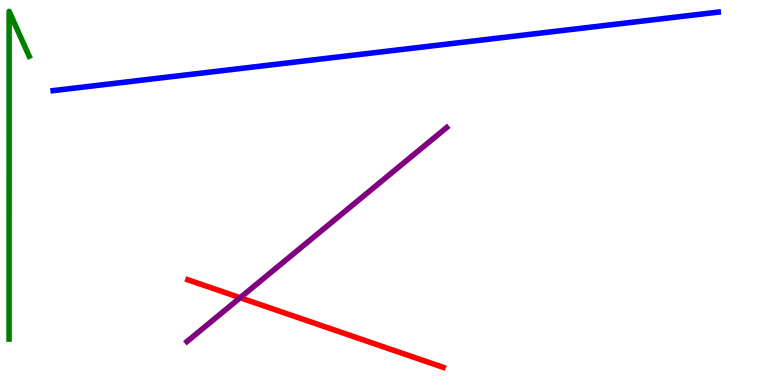[{'lines': ['blue', 'red'], 'intersections': []}, {'lines': ['green', 'red'], 'intersections': []}, {'lines': ['purple', 'red'], 'intersections': [{'x': 3.1, 'y': 2.27}]}, {'lines': ['blue', 'green'], 'intersections': []}, {'lines': ['blue', 'purple'], 'intersections': []}, {'lines': ['green', 'purple'], 'intersections': []}]